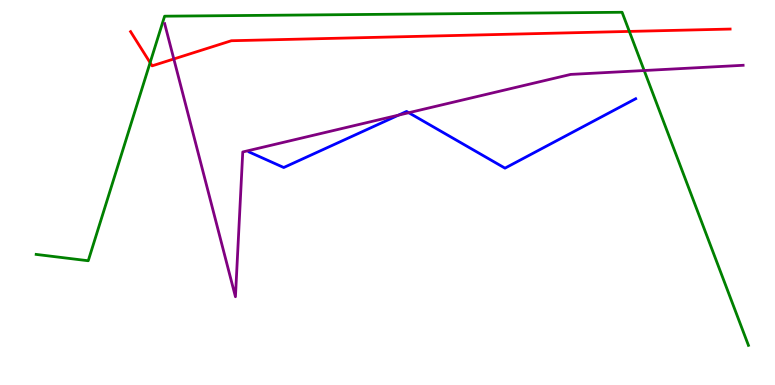[{'lines': ['blue', 'red'], 'intersections': []}, {'lines': ['green', 'red'], 'intersections': [{'x': 1.94, 'y': 8.37}, {'x': 8.12, 'y': 9.18}]}, {'lines': ['purple', 'red'], 'intersections': [{'x': 2.24, 'y': 8.47}]}, {'lines': ['blue', 'green'], 'intersections': []}, {'lines': ['blue', 'purple'], 'intersections': [{'x': 5.14, 'y': 7.01}, {'x': 5.27, 'y': 7.07}]}, {'lines': ['green', 'purple'], 'intersections': [{'x': 8.31, 'y': 8.17}]}]